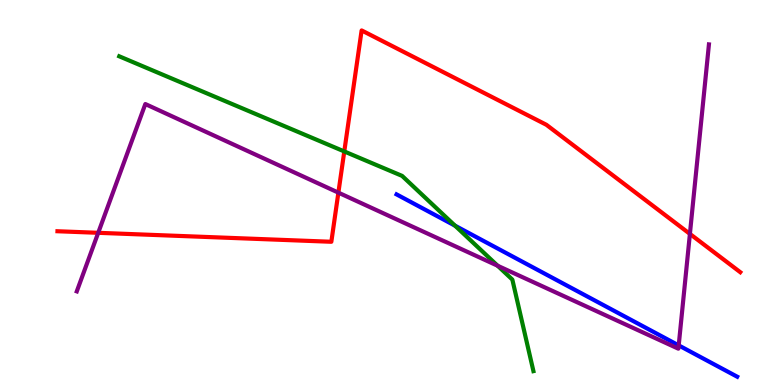[{'lines': ['blue', 'red'], 'intersections': []}, {'lines': ['green', 'red'], 'intersections': [{'x': 4.44, 'y': 6.07}]}, {'lines': ['purple', 'red'], 'intersections': [{'x': 1.27, 'y': 3.95}, {'x': 4.37, 'y': 5.0}, {'x': 8.9, 'y': 3.92}]}, {'lines': ['blue', 'green'], 'intersections': [{'x': 5.87, 'y': 4.14}]}, {'lines': ['blue', 'purple'], 'intersections': [{'x': 8.76, 'y': 1.03}]}, {'lines': ['green', 'purple'], 'intersections': [{'x': 6.42, 'y': 3.1}]}]